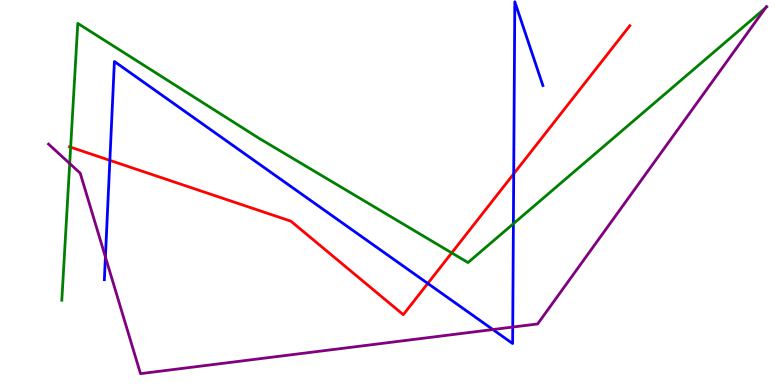[{'lines': ['blue', 'red'], 'intersections': [{'x': 1.42, 'y': 5.83}, {'x': 5.52, 'y': 2.64}, {'x': 6.63, 'y': 5.49}]}, {'lines': ['green', 'red'], 'intersections': [{'x': 0.912, 'y': 6.18}, {'x': 5.83, 'y': 3.43}]}, {'lines': ['purple', 'red'], 'intersections': []}, {'lines': ['blue', 'green'], 'intersections': [{'x': 6.62, 'y': 4.19}]}, {'lines': ['blue', 'purple'], 'intersections': [{'x': 1.36, 'y': 3.33}, {'x': 6.36, 'y': 1.44}, {'x': 6.62, 'y': 1.51}]}, {'lines': ['green', 'purple'], 'intersections': [{'x': 0.899, 'y': 5.75}, {'x': 9.88, 'y': 9.79}]}]